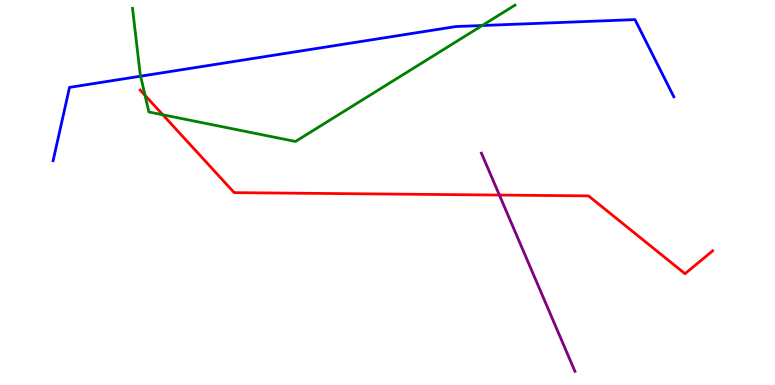[{'lines': ['blue', 'red'], 'intersections': []}, {'lines': ['green', 'red'], 'intersections': [{'x': 1.87, 'y': 7.52}, {'x': 2.1, 'y': 7.02}]}, {'lines': ['purple', 'red'], 'intersections': [{'x': 6.44, 'y': 4.93}]}, {'lines': ['blue', 'green'], 'intersections': [{'x': 1.81, 'y': 8.02}, {'x': 6.22, 'y': 9.34}]}, {'lines': ['blue', 'purple'], 'intersections': []}, {'lines': ['green', 'purple'], 'intersections': []}]